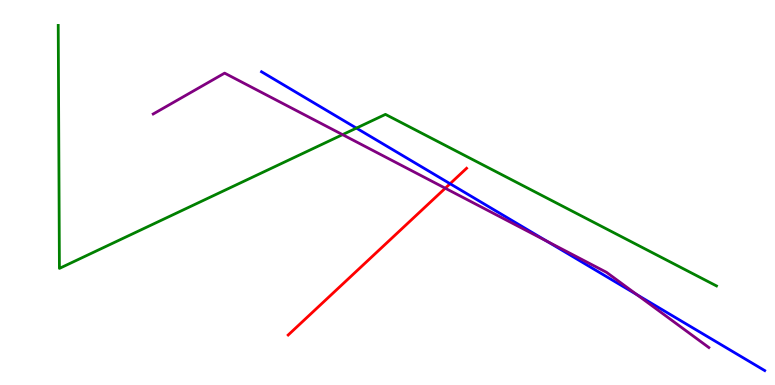[{'lines': ['blue', 'red'], 'intersections': [{'x': 5.81, 'y': 5.23}]}, {'lines': ['green', 'red'], 'intersections': []}, {'lines': ['purple', 'red'], 'intersections': [{'x': 5.75, 'y': 5.11}]}, {'lines': ['blue', 'green'], 'intersections': [{'x': 4.6, 'y': 6.67}]}, {'lines': ['blue', 'purple'], 'intersections': [{'x': 7.06, 'y': 3.74}, {'x': 8.22, 'y': 2.34}]}, {'lines': ['green', 'purple'], 'intersections': [{'x': 4.42, 'y': 6.5}]}]